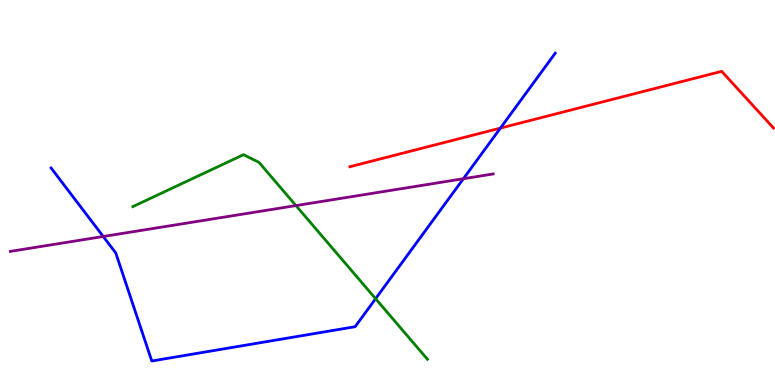[{'lines': ['blue', 'red'], 'intersections': [{'x': 6.46, 'y': 6.67}]}, {'lines': ['green', 'red'], 'intersections': []}, {'lines': ['purple', 'red'], 'intersections': []}, {'lines': ['blue', 'green'], 'intersections': [{'x': 4.85, 'y': 2.24}]}, {'lines': ['blue', 'purple'], 'intersections': [{'x': 1.33, 'y': 3.86}, {'x': 5.98, 'y': 5.36}]}, {'lines': ['green', 'purple'], 'intersections': [{'x': 3.82, 'y': 4.66}]}]